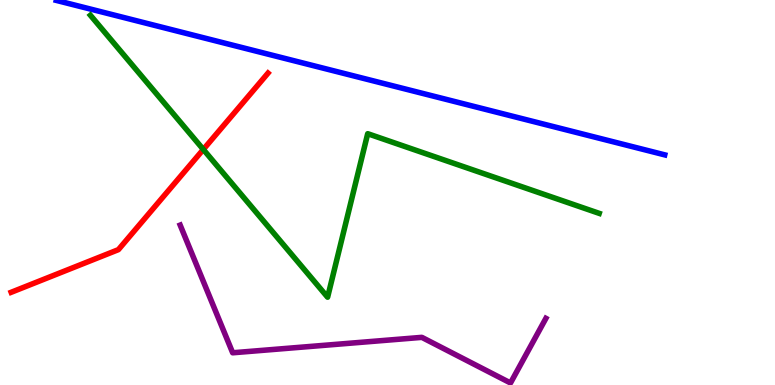[{'lines': ['blue', 'red'], 'intersections': []}, {'lines': ['green', 'red'], 'intersections': [{'x': 2.62, 'y': 6.12}]}, {'lines': ['purple', 'red'], 'intersections': []}, {'lines': ['blue', 'green'], 'intersections': []}, {'lines': ['blue', 'purple'], 'intersections': []}, {'lines': ['green', 'purple'], 'intersections': []}]